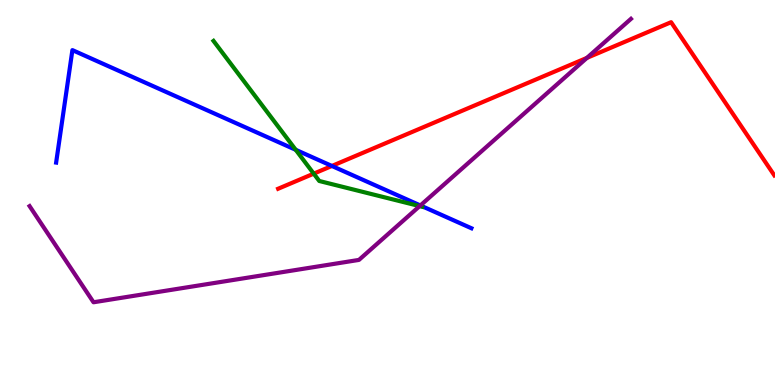[{'lines': ['blue', 'red'], 'intersections': [{'x': 4.28, 'y': 5.69}]}, {'lines': ['green', 'red'], 'intersections': [{'x': 4.05, 'y': 5.49}]}, {'lines': ['purple', 'red'], 'intersections': [{'x': 7.57, 'y': 8.5}]}, {'lines': ['blue', 'green'], 'intersections': [{'x': 3.82, 'y': 6.11}]}, {'lines': ['blue', 'purple'], 'intersections': [{'x': 5.42, 'y': 4.66}]}, {'lines': ['green', 'purple'], 'intersections': [{'x': 5.41, 'y': 4.65}]}]